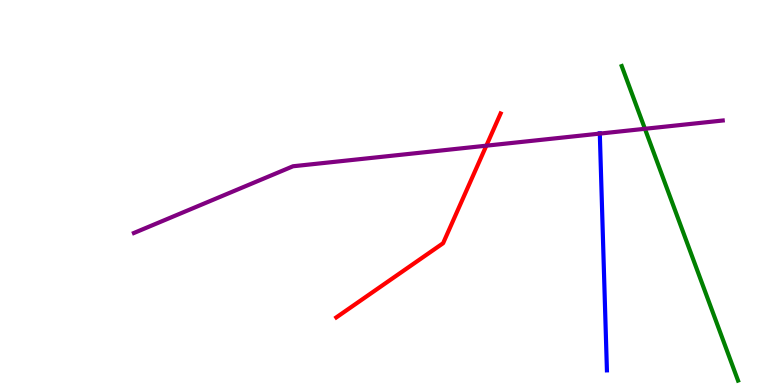[{'lines': ['blue', 'red'], 'intersections': []}, {'lines': ['green', 'red'], 'intersections': []}, {'lines': ['purple', 'red'], 'intersections': [{'x': 6.28, 'y': 6.22}]}, {'lines': ['blue', 'green'], 'intersections': []}, {'lines': ['blue', 'purple'], 'intersections': [{'x': 7.74, 'y': 6.53}]}, {'lines': ['green', 'purple'], 'intersections': [{'x': 8.32, 'y': 6.65}]}]